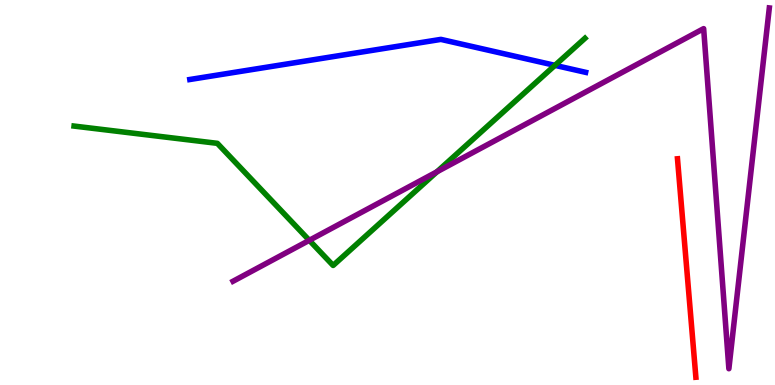[{'lines': ['blue', 'red'], 'intersections': []}, {'lines': ['green', 'red'], 'intersections': []}, {'lines': ['purple', 'red'], 'intersections': []}, {'lines': ['blue', 'green'], 'intersections': [{'x': 7.16, 'y': 8.3}]}, {'lines': ['blue', 'purple'], 'intersections': []}, {'lines': ['green', 'purple'], 'intersections': [{'x': 3.99, 'y': 3.76}, {'x': 5.64, 'y': 5.54}]}]